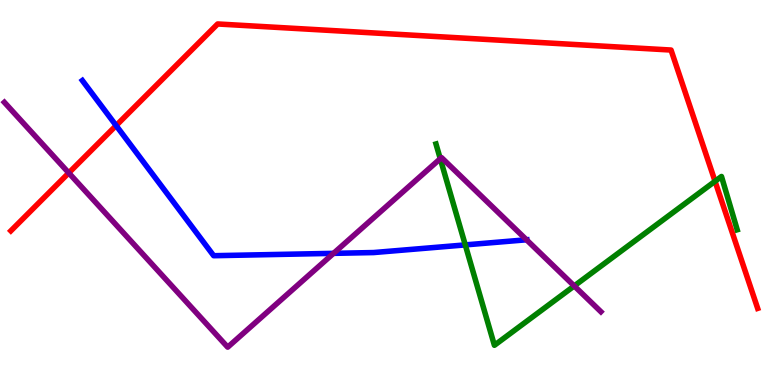[{'lines': ['blue', 'red'], 'intersections': [{'x': 1.5, 'y': 6.74}]}, {'lines': ['green', 'red'], 'intersections': [{'x': 9.23, 'y': 5.29}]}, {'lines': ['purple', 'red'], 'intersections': [{'x': 0.887, 'y': 5.51}]}, {'lines': ['blue', 'green'], 'intersections': [{'x': 6.0, 'y': 3.64}]}, {'lines': ['blue', 'purple'], 'intersections': [{'x': 4.3, 'y': 3.42}, {'x': 6.79, 'y': 3.77}]}, {'lines': ['green', 'purple'], 'intersections': [{'x': 5.68, 'y': 5.88}, {'x': 7.41, 'y': 2.57}]}]